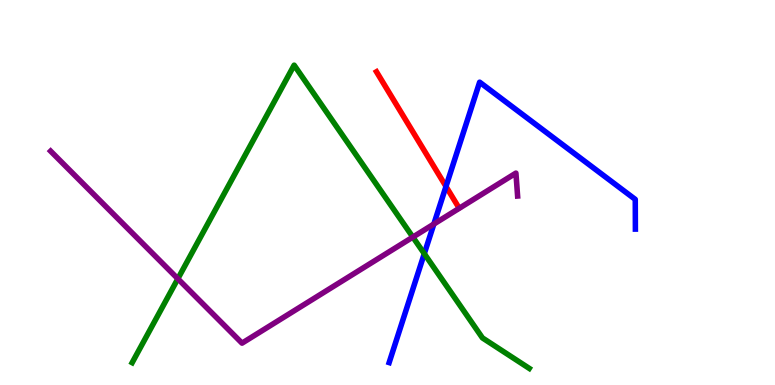[{'lines': ['blue', 'red'], 'intersections': [{'x': 5.75, 'y': 5.16}]}, {'lines': ['green', 'red'], 'intersections': []}, {'lines': ['purple', 'red'], 'intersections': []}, {'lines': ['blue', 'green'], 'intersections': [{'x': 5.47, 'y': 3.41}]}, {'lines': ['blue', 'purple'], 'intersections': [{'x': 5.6, 'y': 4.18}]}, {'lines': ['green', 'purple'], 'intersections': [{'x': 2.29, 'y': 2.76}, {'x': 5.33, 'y': 3.84}]}]